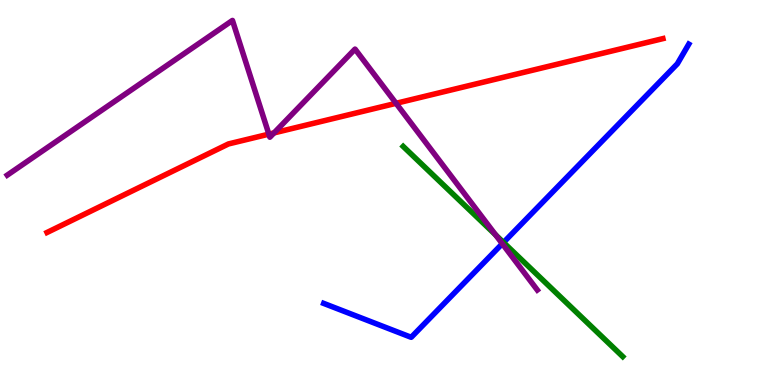[{'lines': ['blue', 'red'], 'intersections': []}, {'lines': ['green', 'red'], 'intersections': []}, {'lines': ['purple', 'red'], 'intersections': [{'x': 3.47, 'y': 6.52}, {'x': 3.54, 'y': 6.55}, {'x': 5.11, 'y': 7.32}]}, {'lines': ['blue', 'green'], 'intersections': [{'x': 6.5, 'y': 3.7}]}, {'lines': ['blue', 'purple'], 'intersections': [{'x': 6.48, 'y': 3.67}]}, {'lines': ['green', 'purple'], 'intersections': [{'x': 6.39, 'y': 3.9}]}]